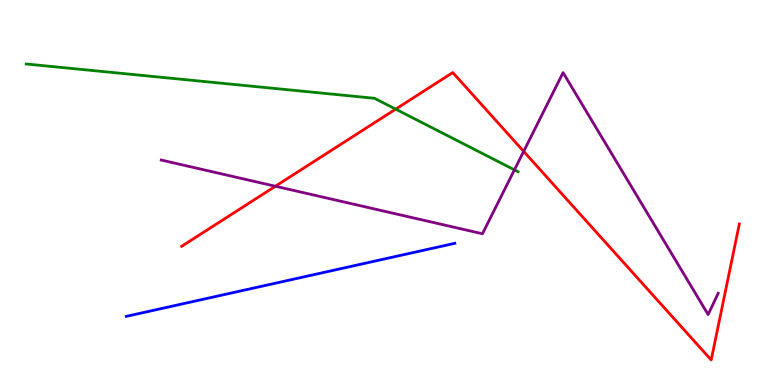[{'lines': ['blue', 'red'], 'intersections': []}, {'lines': ['green', 'red'], 'intersections': [{'x': 5.11, 'y': 7.17}]}, {'lines': ['purple', 'red'], 'intersections': [{'x': 3.55, 'y': 5.16}, {'x': 6.76, 'y': 6.07}]}, {'lines': ['blue', 'green'], 'intersections': []}, {'lines': ['blue', 'purple'], 'intersections': []}, {'lines': ['green', 'purple'], 'intersections': [{'x': 6.64, 'y': 5.59}]}]